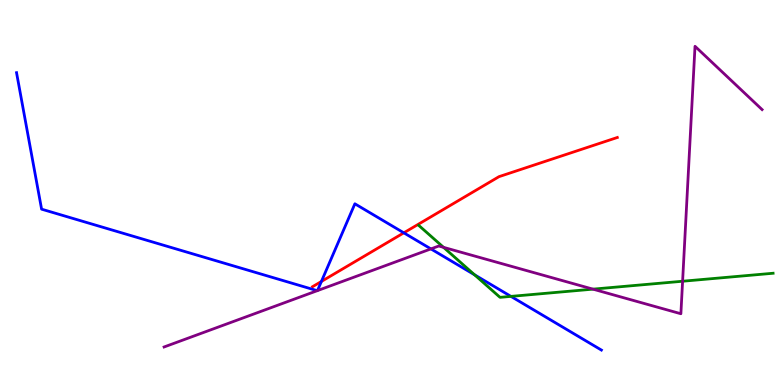[{'lines': ['blue', 'red'], 'intersections': [{'x': 4.15, 'y': 2.69}, {'x': 5.21, 'y': 3.95}]}, {'lines': ['green', 'red'], 'intersections': []}, {'lines': ['purple', 'red'], 'intersections': []}, {'lines': ['blue', 'green'], 'intersections': [{'x': 6.12, 'y': 2.86}, {'x': 6.59, 'y': 2.3}]}, {'lines': ['blue', 'purple'], 'intersections': [{'x': 4.09, 'y': 2.45}, {'x': 4.1, 'y': 2.45}, {'x': 5.56, 'y': 3.53}]}, {'lines': ['green', 'purple'], 'intersections': [{'x': 5.72, 'y': 3.58}, {'x': 7.65, 'y': 2.49}, {'x': 8.81, 'y': 2.7}]}]